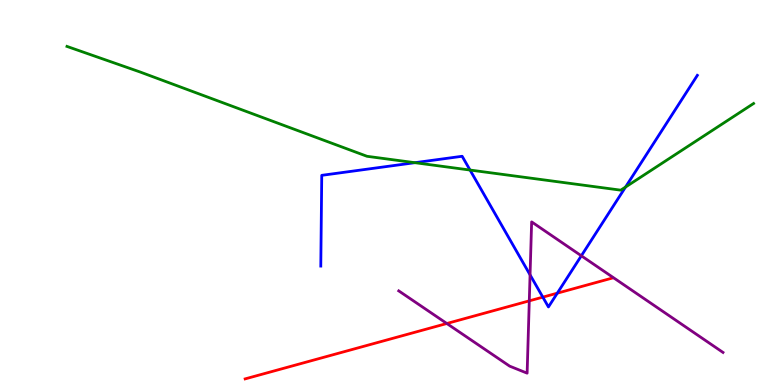[{'lines': ['blue', 'red'], 'intersections': [{'x': 7.0, 'y': 2.28}, {'x': 7.19, 'y': 2.39}]}, {'lines': ['green', 'red'], 'intersections': []}, {'lines': ['purple', 'red'], 'intersections': [{'x': 5.77, 'y': 1.6}, {'x': 6.83, 'y': 2.19}]}, {'lines': ['blue', 'green'], 'intersections': [{'x': 5.35, 'y': 5.77}, {'x': 6.06, 'y': 5.58}, {'x': 8.07, 'y': 5.14}]}, {'lines': ['blue', 'purple'], 'intersections': [{'x': 6.84, 'y': 2.86}, {'x': 7.5, 'y': 3.36}]}, {'lines': ['green', 'purple'], 'intersections': []}]